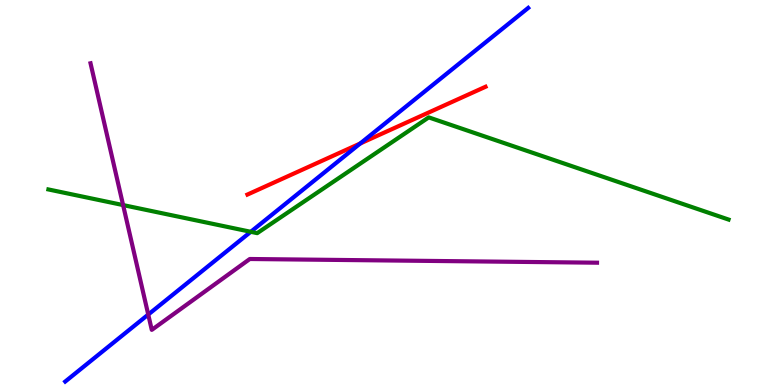[{'lines': ['blue', 'red'], 'intersections': [{'x': 4.65, 'y': 6.27}]}, {'lines': ['green', 'red'], 'intersections': []}, {'lines': ['purple', 'red'], 'intersections': []}, {'lines': ['blue', 'green'], 'intersections': [{'x': 3.24, 'y': 3.98}]}, {'lines': ['blue', 'purple'], 'intersections': [{'x': 1.91, 'y': 1.83}]}, {'lines': ['green', 'purple'], 'intersections': [{'x': 1.59, 'y': 4.67}]}]